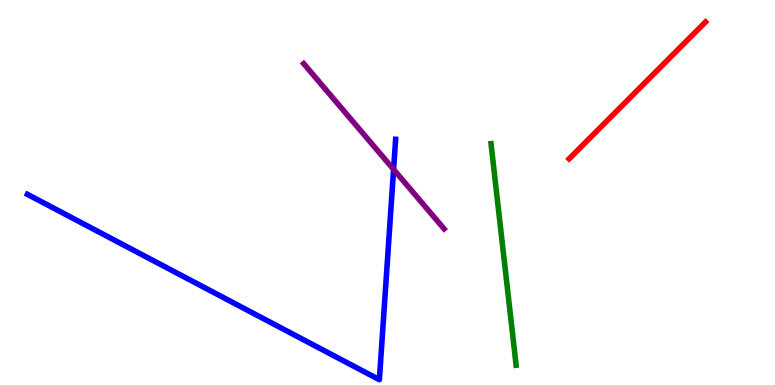[{'lines': ['blue', 'red'], 'intersections': []}, {'lines': ['green', 'red'], 'intersections': []}, {'lines': ['purple', 'red'], 'intersections': []}, {'lines': ['blue', 'green'], 'intersections': []}, {'lines': ['blue', 'purple'], 'intersections': [{'x': 5.08, 'y': 5.6}]}, {'lines': ['green', 'purple'], 'intersections': []}]